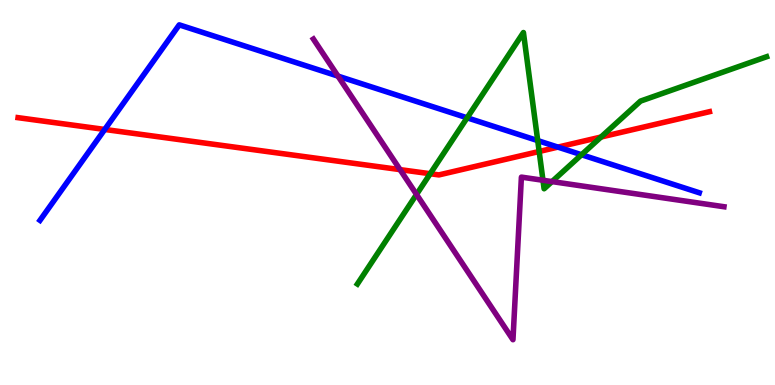[{'lines': ['blue', 'red'], 'intersections': [{'x': 1.35, 'y': 6.64}, {'x': 7.2, 'y': 6.18}]}, {'lines': ['green', 'red'], 'intersections': [{'x': 5.55, 'y': 5.49}, {'x': 6.96, 'y': 6.07}, {'x': 7.75, 'y': 6.44}]}, {'lines': ['purple', 'red'], 'intersections': [{'x': 5.16, 'y': 5.59}]}, {'lines': ['blue', 'green'], 'intersections': [{'x': 6.03, 'y': 6.94}, {'x': 6.94, 'y': 6.35}, {'x': 7.5, 'y': 5.98}]}, {'lines': ['blue', 'purple'], 'intersections': [{'x': 4.36, 'y': 8.02}]}, {'lines': ['green', 'purple'], 'intersections': [{'x': 5.37, 'y': 4.95}, {'x': 7.01, 'y': 5.32}, {'x': 7.12, 'y': 5.28}]}]